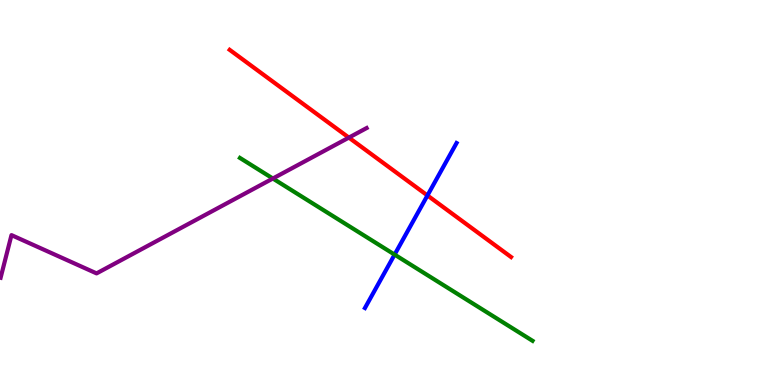[{'lines': ['blue', 'red'], 'intersections': [{'x': 5.52, 'y': 4.92}]}, {'lines': ['green', 'red'], 'intersections': []}, {'lines': ['purple', 'red'], 'intersections': [{'x': 4.5, 'y': 6.43}]}, {'lines': ['blue', 'green'], 'intersections': [{'x': 5.09, 'y': 3.39}]}, {'lines': ['blue', 'purple'], 'intersections': []}, {'lines': ['green', 'purple'], 'intersections': [{'x': 3.52, 'y': 5.36}]}]